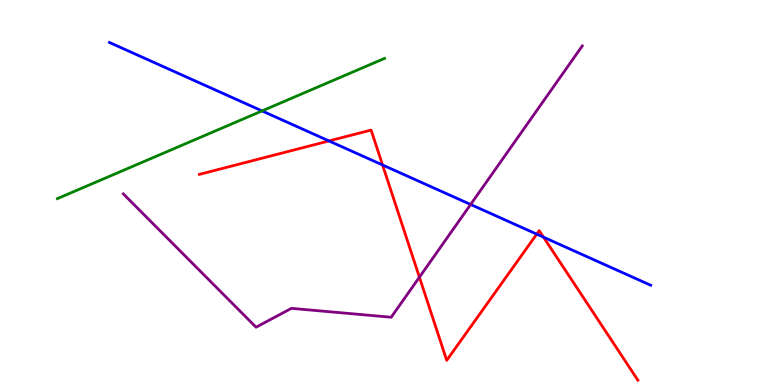[{'lines': ['blue', 'red'], 'intersections': [{'x': 4.24, 'y': 6.34}, {'x': 4.94, 'y': 5.71}, {'x': 6.93, 'y': 3.92}, {'x': 7.01, 'y': 3.84}]}, {'lines': ['green', 'red'], 'intersections': []}, {'lines': ['purple', 'red'], 'intersections': [{'x': 5.41, 'y': 2.8}]}, {'lines': ['blue', 'green'], 'intersections': [{'x': 3.38, 'y': 7.12}]}, {'lines': ['blue', 'purple'], 'intersections': [{'x': 6.07, 'y': 4.69}]}, {'lines': ['green', 'purple'], 'intersections': []}]